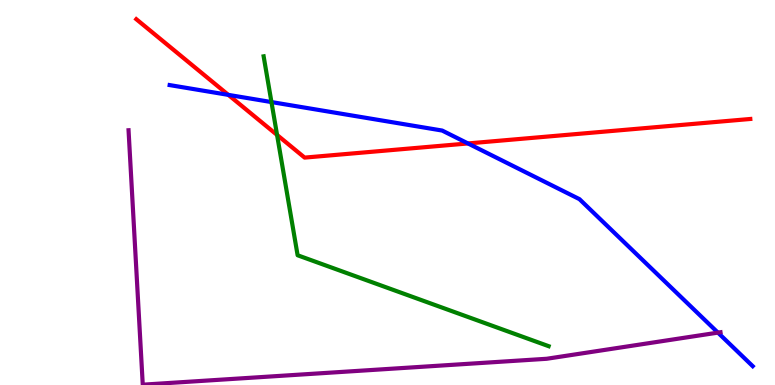[{'lines': ['blue', 'red'], 'intersections': [{'x': 2.95, 'y': 7.54}, {'x': 6.04, 'y': 6.27}]}, {'lines': ['green', 'red'], 'intersections': [{'x': 3.58, 'y': 6.49}]}, {'lines': ['purple', 'red'], 'intersections': []}, {'lines': ['blue', 'green'], 'intersections': [{'x': 3.5, 'y': 7.35}]}, {'lines': ['blue', 'purple'], 'intersections': [{'x': 9.26, 'y': 1.36}]}, {'lines': ['green', 'purple'], 'intersections': []}]